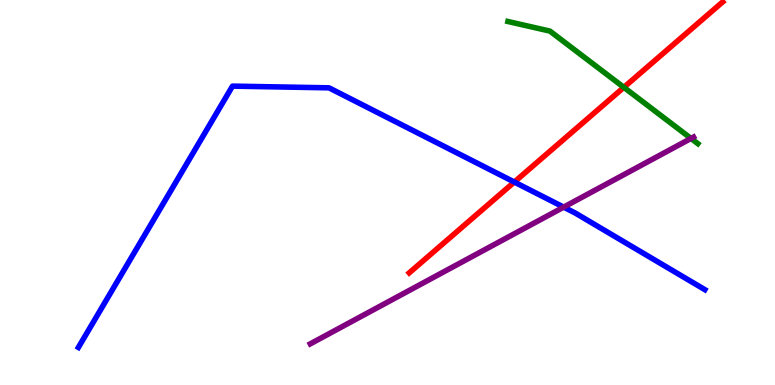[{'lines': ['blue', 'red'], 'intersections': [{'x': 6.64, 'y': 5.27}]}, {'lines': ['green', 'red'], 'intersections': [{'x': 8.05, 'y': 7.73}]}, {'lines': ['purple', 'red'], 'intersections': []}, {'lines': ['blue', 'green'], 'intersections': []}, {'lines': ['blue', 'purple'], 'intersections': [{'x': 7.27, 'y': 4.62}]}, {'lines': ['green', 'purple'], 'intersections': [{'x': 8.92, 'y': 6.4}]}]